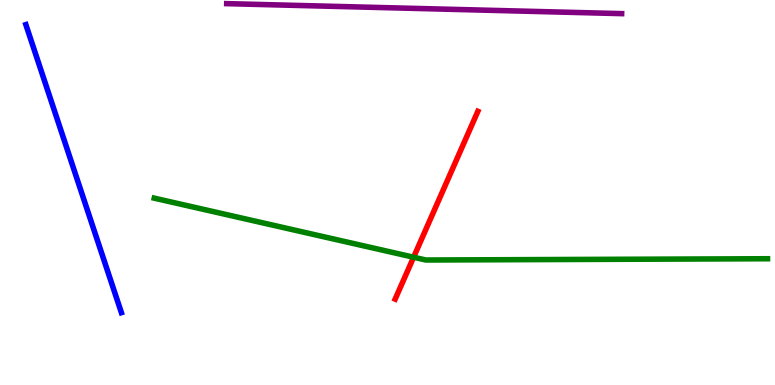[{'lines': ['blue', 'red'], 'intersections': []}, {'lines': ['green', 'red'], 'intersections': [{'x': 5.34, 'y': 3.32}]}, {'lines': ['purple', 'red'], 'intersections': []}, {'lines': ['blue', 'green'], 'intersections': []}, {'lines': ['blue', 'purple'], 'intersections': []}, {'lines': ['green', 'purple'], 'intersections': []}]